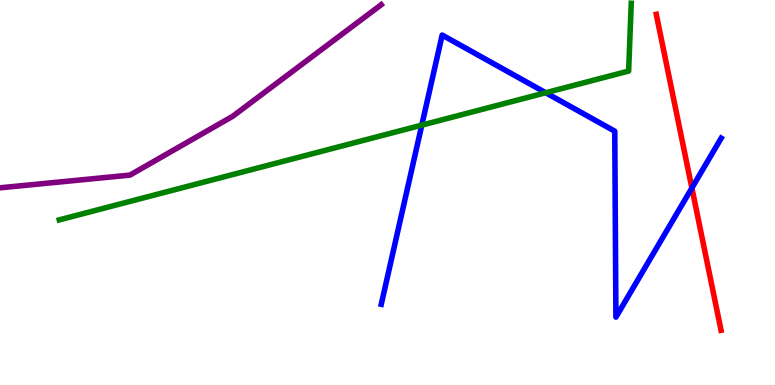[{'lines': ['blue', 'red'], 'intersections': [{'x': 8.93, 'y': 5.12}]}, {'lines': ['green', 'red'], 'intersections': []}, {'lines': ['purple', 'red'], 'intersections': []}, {'lines': ['blue', 'green'], 'intersections': [{'x': 5.44, 'y': 6.75}, {'x': 7.04, 'y': 7.59}]}, {'lines': ['blue', 'purple'], 'intersections': []}, {'lines': ['green', 'purple'], 'intersections': []}]